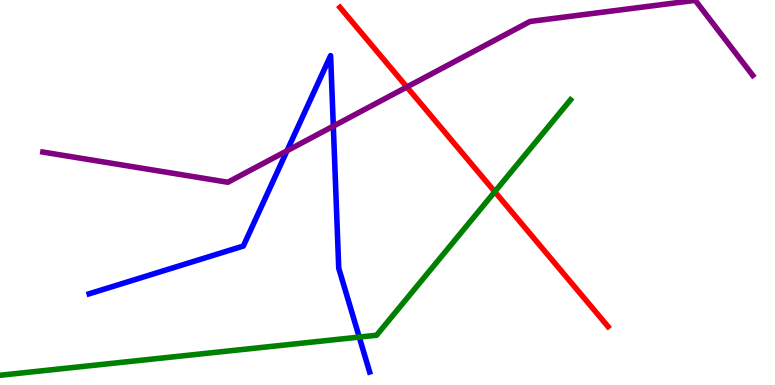[{'lines': ['blue', 'red'], 'intersections': []}, {'lines': ['green', 'red'], 'intersections': [{'x': 6.38, 'y': 5.02}]}, {'lines': ['purple', 'red'], 'intersections': [{'x': 5.25, 'y': 7.74}]}, {'lines': ['blue', 'green'], 'intersections': [{'x': 4.64, 'y': 1.24}]}, {'lines': ['blue', 'purple'], 'intersections': [{'x': 3.7, 'y': 6.08}, {'x': 4.3, 'y': 6.72}]}, {'lines': ['green', 'purple'], 'intersections': []}]